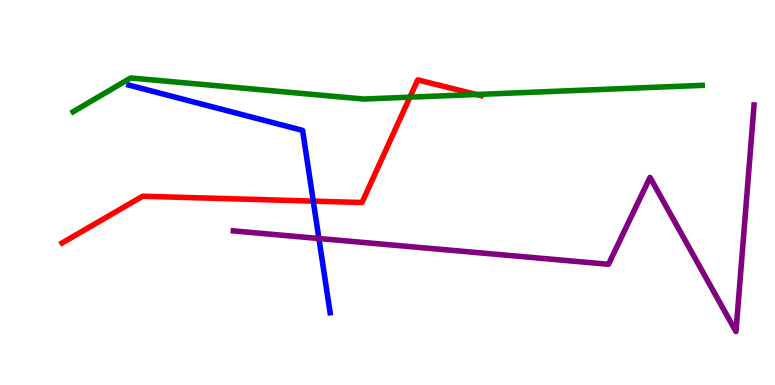[{'lines': ['blue', 'red'], 'intersections': [{'x': 4.04, 'y': 4.78}]}, {'lines': ['green', 'red'], 'intersections': [{'x': 5.29, 'y': 7.48}, {'x': 6.15, 'y': 7.55}]}, {'lines': ['purple', 'red'], 'intersections': []}, {'lines': ['blue', 'green'], 'intersections': []}, {'lines': ['blue', 'purple'], 'intersections': [{'x': 4.12, 'y': 3.81}]}, {'lines': ['green', 'purple'], 'intersections': []}]